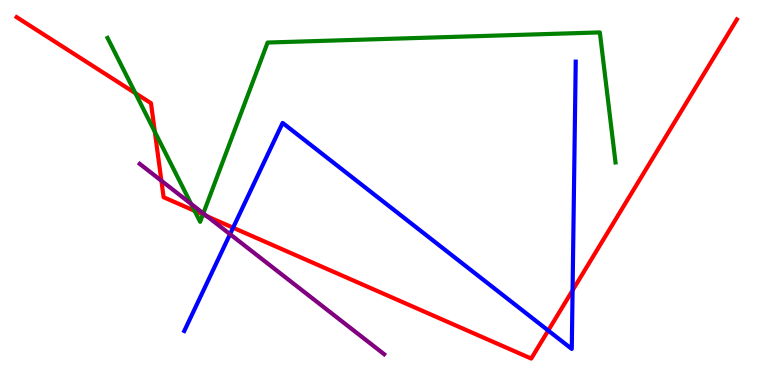[{'lines': ['blue', 'red'], 'intersections': [{'x': 3.01, 'y': 4.09}, {'x': 7.07, 'y': 1.41}, {'x': 7.39, 'y': 2.46}]}, {'lines': ['green', 'red'], 'intersections': [{'x': 1.75, 'y': 7.58}, {'x': 2.0, 'y': 6.58}, {'x': 2.51, 'y': 4.52}, {'x': 2.62, 'y': 4.43}]}, {'lines': ['purple', 'red'], 'intersections': [{'x': 2.08, 'y': 5.31}, {'x': 2.67, 'y': 4.38}]}, {'lines': ['blue', 'green'], 'intersections': []}, {'lines': ['blue', 'purple'], 'intersections': [{'x': 2.97, 'y': 3.92}]}, {'lines': ['green', 'purple'], 'intersections': [{'x': 2.47, 'y': 4.7}, {'x': 2.62, 'y': 4.46}]}]